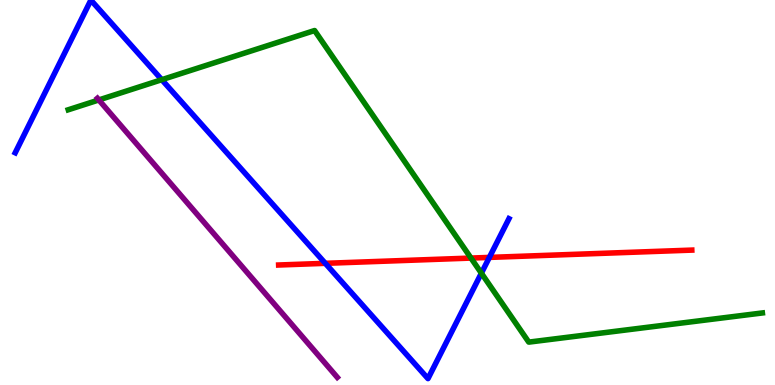[{'lines': ['blue', 'red'], 'intersections': [{'x': 4.2, 'y': 3.16}, {'x': 6.31, 'y': 3.31}]}, {'lines': ['green', 'red'], 'intersections': [{'x': 6.08, 'y': 3.3}]}, {'lines': ['purple', 'red'], 'intersections': []}, {'lines': ['blue', 'green'], 'intersections': [{'x': 2.09, 'y': 7.93}, {'x': 6.21, 'y': 2.9}]}, {'lines': ['blue', 'purple'], 'intersections': []}, {'lines': ['green', 'purple'], 'intersections': [{'x': 1.28, 'y': 7.4}]}]